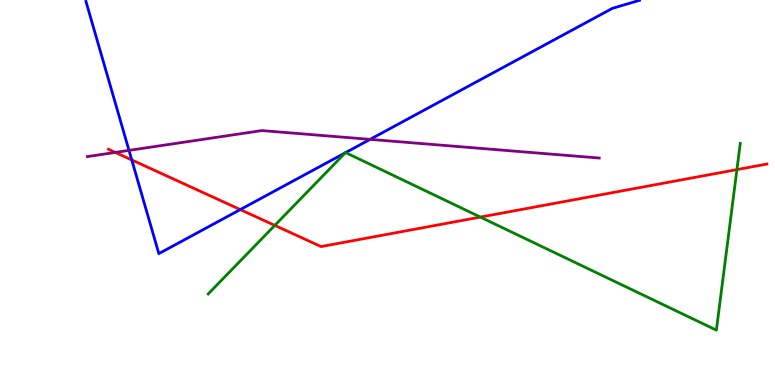[{'lines': ['blue', 'red'], 'intersections': [{'x': 1.7, 'y': 5.85}, {'x': 3.1, 'y': 4.56}]}, {'lines': ['green', 'red'], 'intersections': [{'x': 3.55, 'y': 4.15}, {'x': 6.2, 'y': 4.36}, {'x': 9.51, 'y': 5.59}]}, {'lines': ['purple', 'red'], 'intersections': [{'x': 1.49, 'y': 6.04}]}, {'lines': ['blue', 'green'], 'intersections': [{'x': 4.46, 'y': 6.03}, {'x': 4.46, 'y': 6.04}]}, {'lines': ['blue', 'purple'], 'intersections': [{'x': 1.66, 'y': 6.09}, {'x': 4.78, 'y': 6.38}]}, {'lines': ['green', 'purple'], 'intersections': []}]